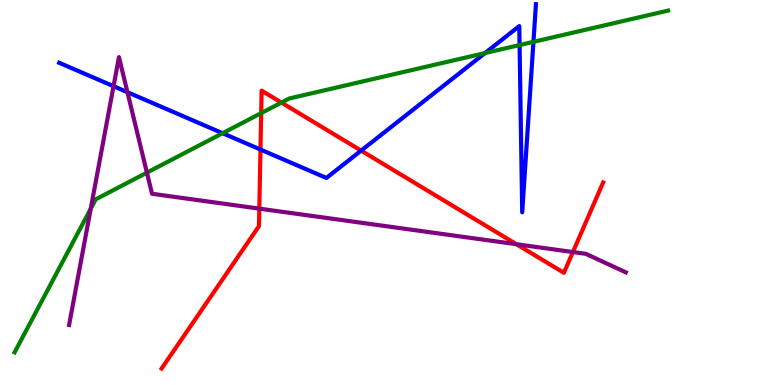[{'lines': ['blue', 'red'], 'intersections': [{'x': 3.36, 'y': 6.12}, {'x': 4.66, 'y': 6.09}]}, {'lines': ['green', 'red'], 'intersections': [{'x': 3.37, 'y': 7.06}, {'x': 3.63, 'y': 7.34}]}, {'lines': ['purple', 'red'], 'intersections': [{'x': 3.35, 'y': 4.58}, {'x': 6.66, 'y': 3.66}, {'x': 7.39, 'y': 3.45}]}, {'lines': ['blue', 'green'], 'intersections': [{'x': 2.87, 'y': 6.54}, {'x': 6.26, 'y': 8.62}, {'x': 6.7, 'y': 8.83}, {'x': 6.88, 'y': 8.91}]}, {'lines': ['blue', 'purple'], 'intersections': [{'x': 1.47, 'y': 7.76}, {'x': 1.64, 'y': 7.61}]}, {'lines': ['green', 'purple'], 'intersections': [{'x': 1.17, 'y': 4.58}, {'x': 1.9, 'y': 5.52}]}]